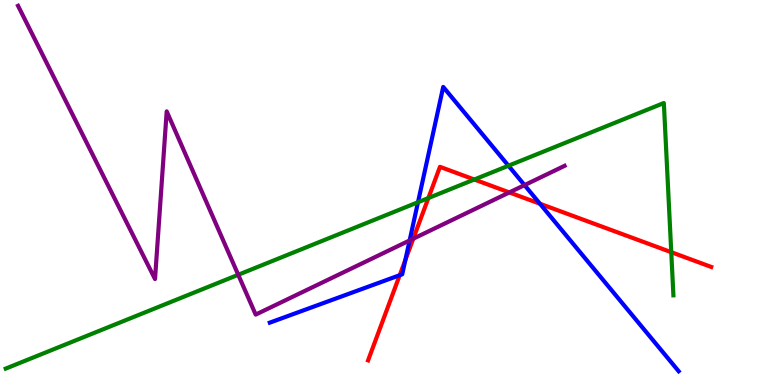[{'lines': ['blue', 'red'], 'intersections': [{'x': 5.16, 'y': 2.85}, {'x': 5.23, 'y': 3.24}, {'x': 6.97, 'y': 4.71}]}, {'lines': ['green', 'red'], 'intersections': [{'x': 5.53, 'y': 4.86}, {'x': 6.12, 'y': 5.34}, {'x': 8.66, 'y': 3.45}]}, {'lines': ['purple', 'red'], 'intersections': [{'x': 5.33, 'y': 3.8}, {'x': 6.57, 'y': 5.0}]}, {'lines': ['blue', 'green'], 'intersections': [{'x': 5.39, 'y': 4.75}, {'x': 6.56, 'y': 5.7}]}, {'lines': ['blue', 'purple'], 'intersections': [{'x': 5.29, 'y': 3.75}, {'x': 6.77, 'y': 5.19}]}, {'lines': ['green', 'purple'], 'intersections': [{'x': 3.07, 'y': 2.86}]}]